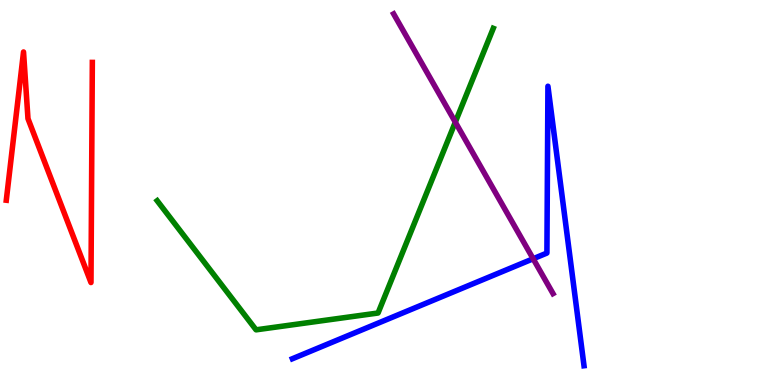[{'lines': ['blue', 'red'], 'intersections': []}, {'lines': ['green', 'red'], 'intersections': []}, {'lines': ['purple', 'red'], 'intersections': []}, {'lines': ['blue', 'green'], 'intersections': []}, {'lines': ['blue', 'purple'], 'intersections': [{'x': 6.88, 'y': 3.28}]}, {'lines': ['green', 'purple'], 'intersections': [{'x': 5.87, 'y': 6.83}]}]